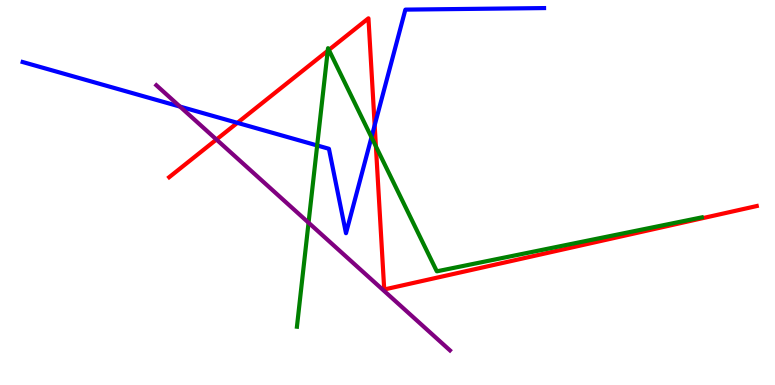[{'lines': ['blue', 'red'], 'intersections': [{'x': 3.06, 'y': 6.81}, {'x': 4.83, 'y': 6.75}]}, {'lines': ['green', 'red'], 'intersections': [{'x': 4.23, 'y': 8.68}, {'x': 4.24, 'y': 8.7}, {'x': 4.85, 'y': 6.2}]}, {'lines': ['purple', 'red'], 'intersections': [{'x': 2.79, 'y': 6.38}]}, {'lines': ['blue', 'green'], 'intersections': [{'x': 4.09, 'y': 6.22}, {'x': 4.79, 'y': 6.43}]}, {'lines': ['blue', 'purple'], 'intersections': [{'x': 2.32, 'y': 7.23}]}, {'lines': ['green', 'purple'], 'intersections': [{'x': 3.98, 'y': 4.22}]}]